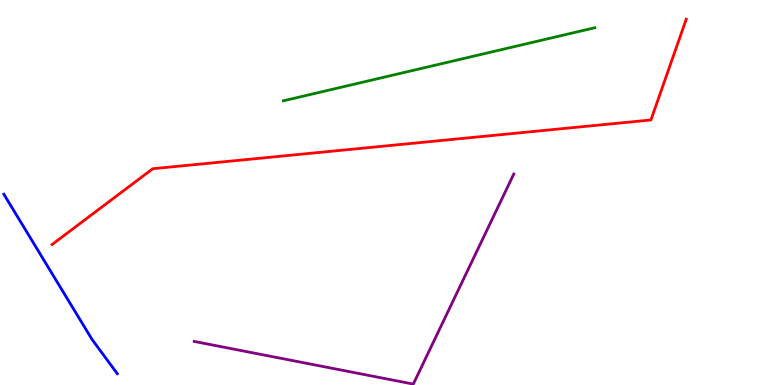[{'lines': ['blue', 'red'], 'intersections': []}, {'lines': ['green', 'red'], 'intersections': []}, {'lines': ['purple', 'red'], 'intersections': []}, {'lines': ['blue', 'green'], 'intersections': []}, {'lines': ['blue', 'purple'], 'intersections': []}, {'lines': ['green', 'purple'], 'intersections': []}]